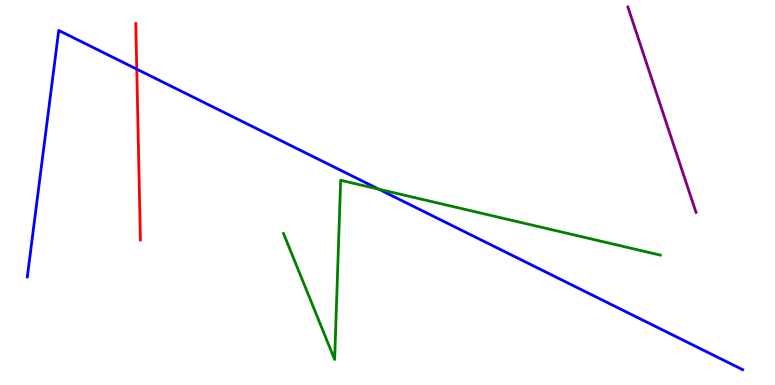[{'lines': ['blue', 'red'], 'intersections': [{'x': 1.76, 'y': 8.2}]}, {'lines': ['green', 'red'], 'intersections': []}, {'lines': ['purple', 'red'], 'intersections': []}, {'lines': ['blue', 'green'], 'intersections': [{'x': 4.89, 'y': 5.09}]}, {'lines': ['blue', 'purple'], 'intersections': []}, {'lines': ['green', 'purple'], 'intersections': []}]